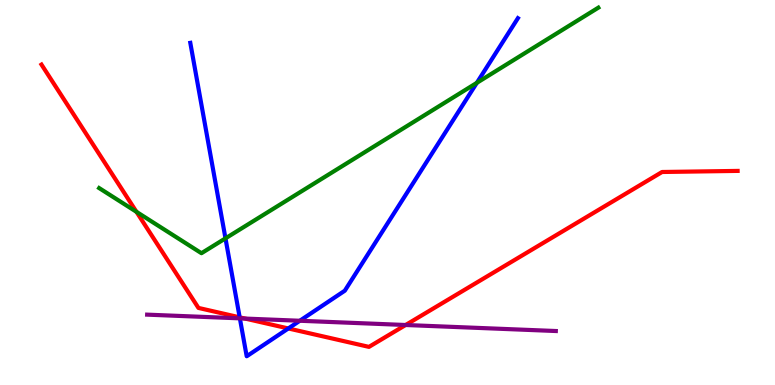[{'lines': ['blue', 'red'], 'intersections': [{'x': 3.09, 'y': 1.76}, {'x': 3.72, 'y': 1.47}]}, {'lines': ['green', 'red'], 'intersections': [{'x': 1.76, 'y': 4.5}]}, {'lines': ['purple', 'red'], 'intersections': [{'x': 3.16, 'y': 1.73}, {'x': 5.23, 'y': 1.56}]}, {'lines': ['blue', 'green'], 'intersections': [{'x': 2.91, 'y': 3.81}, {'x': 6.15, 'y': 7.85}]}, {'lines': ['blue', 'purple'], 'intersections': [{'x': 3.1, 'y': 1.73}, {'x': 3.87, 'y': 1.67}]}, {'lines': ['green', 'purple'], 'intersections': []}]